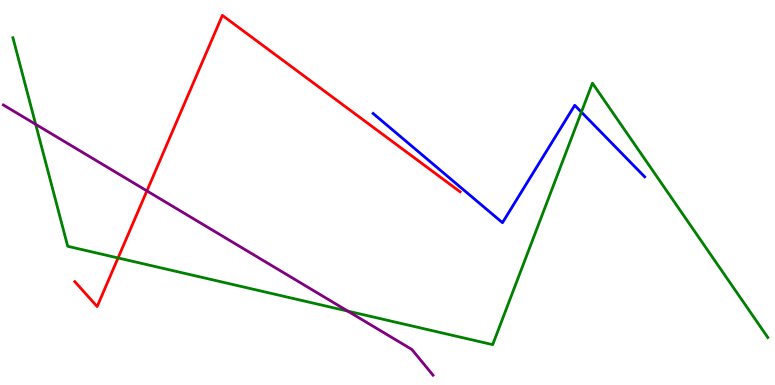[{'lines': ['blue', 'red'], 'intersections': []}, {'lines': ['green', 'red'], 'intersections': [{'x': 1.52, 'y': 3.3}]}, {'lines': ['purple', 'red'], 'intersections': [{'x': 1.9, 'y': 5.04}]}, {'lines': ['blue', 'green'], 'intersections': [{'x': 7.5, 'y': 7.09}]}, {'lines': ['blue', 'purple'], 'intersections': []}, {'lines': ['green', 'purple'], 'intersections': [{'x': 0.46, 'y': 6.77}, {'x': 4.49, 'y': 1.92}]}]